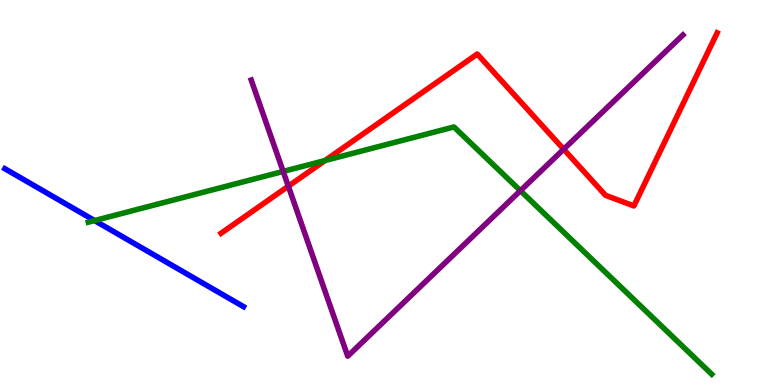[{'lines': ['blue', 'red'], 'intersections': []}, {'lines': ['green', 'red'], 'intersections': [{'x': 4.19, 'y': 5.83}]}, {'lines': ['purple', 'red'], 'intersections': [{'x': 3.72, 'y': 5.16}, {'x': 7.27, 'y': 6.12}]}, {'lines': ['blue', 'green'], 'intersections': [{'x': 1.22, 'y': 4.27}]}, {'lines': ['blue', 'purple'], 'intersections': []}, {'lines': ['green', 'purple'], 'intersections': [{'x': 3.65, 'y': 5.55}, {'x': 6.71, 'y': 5.05}]}]